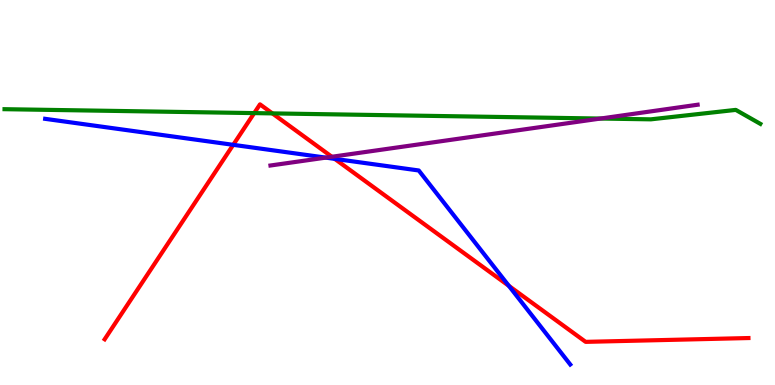[{'lines': ['blue', 'red'], 'intersections': [{'x': 3.01, 'y': 6.24}, {'x': 4.32, 'y': 5.87}, {'x': 6.57, 'y': 2.58}]}, {'lines': ['green', 'red'], 'intersections': [{'x': 3.28, 'y': 7.06}, {'x': 3.51, 'y': 7.05}]}, {'lines': ['purple', 'red'], 'intersections': [{'x': 4.28, 'y': 5.93}]}, {'lines': ['blue', 'green'], 'intersections': []}, {'lines': ['blue', 'purple'], 'intersections': [{'x': 4.2, 'y': 5.91}]}, {'lines': ['green', 'purple'], 'intersections': [{'x': 7.75, 'y': 6.92}]}]